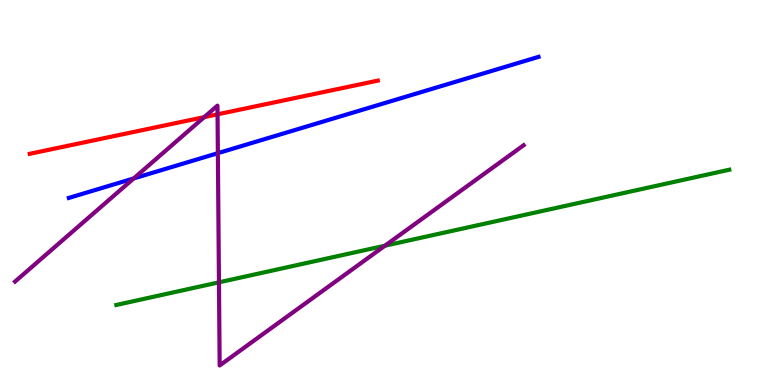[{'lines': ['blue', 'red'], 'intersections': []}, {'lines': ['green', 'red'], 'intersections': []}, {'lines': ['purple', 'red'], 'intersections': [{'x': 2.64, 'y': 6.96}, {'x': 2.81, 'y': 7.03}]}, {'lines': ['blue', 'green'], 'intersections': []}, {'lines': ['blue', 'purple'], 'intersections': [{'x': 1.73, 'y': 5.36}, {'x': 2.81, 'y': 6.02}]}, {'lines': ['green', 'purple'], 'intersections': [{'x': 2.83, 'y': 2.67}, {'x': 4.97, 'y': 3.62}]}]